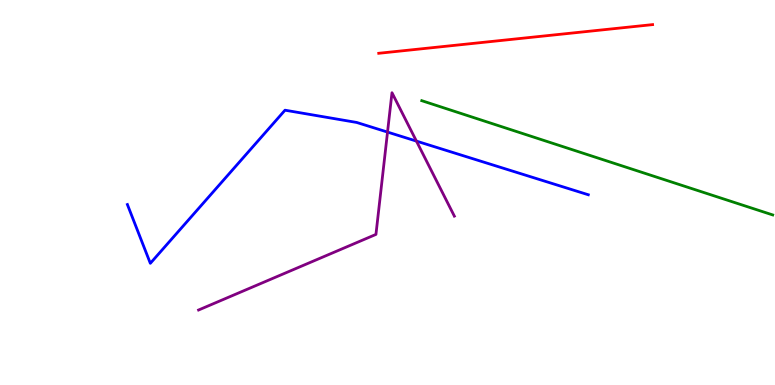[{'lines': ['blue', 'red'], 'intersections': []}, {'lines': ['green', 'red'], 'intersections': []}, {'lines': ['purple', 'red'], 'intersections': []}, {'lines': ['blue', 'green'], 'intersections': []}, {'lines': ['blue', 'purple'], 'intersections': [{'x': 5.0, 'y': 6.57}, {'x': 5.37, 'y': 6.33}]}, {'lines': ['green', 'purple'], 'intersections': []}]